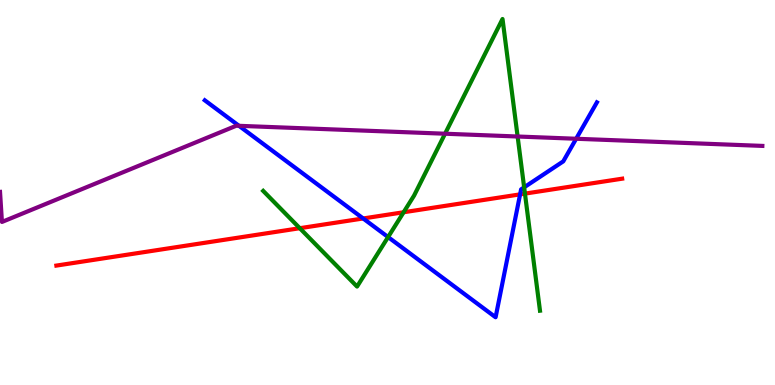[{'lines': ['blue', 'red'], 'intersections': [{'x': 4.69, 'y': 4.33}, {'x': 6.71, 'y': 4.95}]}, {'lines': ['green', 'red'], 'intersections': [{'x': 3.87, 'y': 4.07}, {'x': 5.21, 'y': 4.49}, {'x': 6.77, 'y': 4.97}]}, {'lines': ['purple', 'red'], 'intersections': []}, {'lines': ['blue', 'green'], 'intersections': [{'x': 5.01, 'y': 3.84}, {'x': 6.76, 'y': 5.13}]}, {'lines': ['blue', 'purple'], 'intersections': [{'x': 3.08, 'y': 6.73}, {'x': 7.43, 'y': 6.4}]}, {'lines': ['green', 'purple'], 'intersections': [{'x': 5.74, 'y': 6.53}, {'x': 6.68, 'y': 6.45}]}]